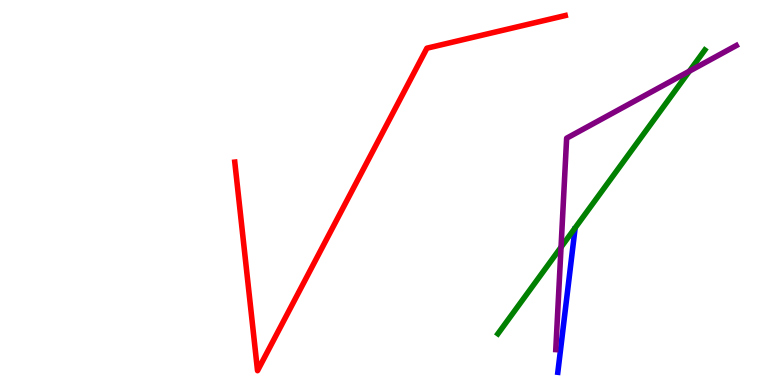[{'lines': ['blue', 'red'], 'intersections': []}, {'lines': ['green', 'red'], 'intersections': []}, {'lines': ['purple', 'red'], 'intersections': []}, {'lines': ['blue', 'green'], 'intersections': []}, {'lines': ['blue', 'purple'], 'intersections': []}, {'lines': ['green', 'purple'], 'intersections': [{'x': 7.24, 'y': 3.58}, {'x': 8.9, 'y': 8.15}]}]